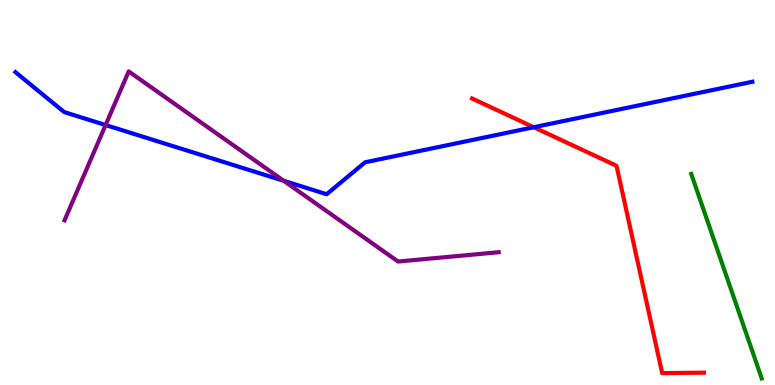[{'lines': ['blue', 'red'], 'intersections': [{'x': 6.89, 'y': 6.7}]}, {'lines': ['green', 'red'], 'intersections': []}, {'lines': ['purple', 'red'], 'intersections': []}, {'lines': ['blue', 'green'], 'intersections': []}, {'lines': ['blue', 'purple'], 'intersections': [{'x': 1.36, 'y': 6.75}, {'x': 3.66, 'y': 5.3}]}, {'lines': ['green', 'purple'], 'intersections': []}]